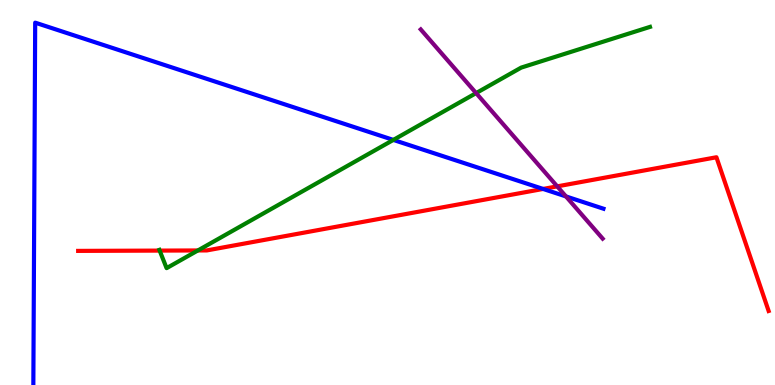[{'lines': ['blue', 'red'], 'intersections': [{'x': 7.01, 'y': 5.09}]}, {'lines': ['green', 'red'], 'intersections': [{'x': 2.06, 'y': 3.49}, {'x': 2.55, 'y': 3.49}]}, {'lines': ['purple', 'red'], 'intersections': [{'x': 7.19, 'y': 5.16}]}, {'lines': ['blue', 'green'], 'intersections': [{'x': 5.08, 'y': 6.37}]}, {'lines': ['blue', 'purple'], 'intersections': [{'x': 7.3, 'y': 4.9}]}, {'lines': ['green', 'purple'], 'intersections': [{'x': 6.14, 'y': 7.58}]}]